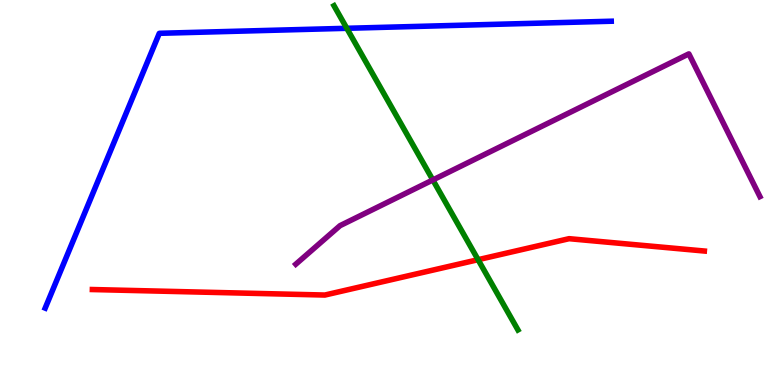[{'lines': ['blue', 'red'], 'intersections': []}, {'lines': ['green', 'red'], 'intersections': [{'x': 6.17, 'y': 3.25}]}, {'lines': ['purple', 'red'], 'intersections': []}, {'lines': ['blue', 'green'], 'intersections': [{'x': 4.47, 'y': 9.27}]}, {'lines': ['blue', 'purple'], 'intersections': []}, {'lines': ['green', 'purple'], 'intersections': [{'x': 5.59, 'y': 5.33}]}]